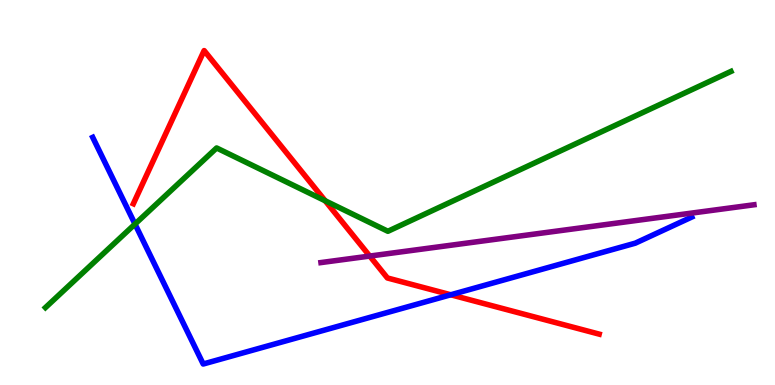[{'lines': ['blue', 'red'], 'intersections': [{'x': 5.82, 'y': 2.34}]}, {'lines': ['green', 'red'], 'intersections': [{'x': 4.2, 'y': 4.79}]}, {'lines': ['purple', 'red'], 'intersections': [{'x': 4.77, 'y': 3.35}]}, {'lines': ['blue', 'green'], 'intersections': [{'x': 1.74, 'y': 4.18}]}, {'lines': ['blue', 'purple'], 'intersections': []}, {'lines': ['green', 'purple'], 'intersections': []}]